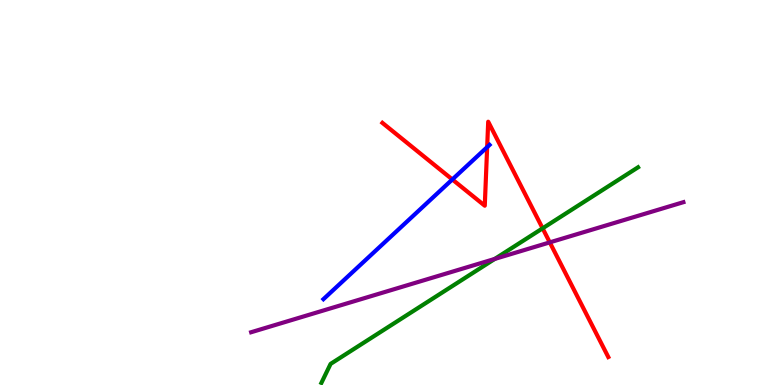[{'lines': ['blue', 'red'], 'intersections': [{'x': 5.84, 'y': 5.34}, {'x': 6.29, 'y': 6.18}]}, {'lines': ['green', 'red'], 'intersections': [{'x': 7.0, 'y': 4.07}]}, {'lines': ['purple', 'red'], 'intersections': [{'x': 7.09, 'y': 3.7}]}, {'lines': ['blue', 'green'], 'intersections': []}, {'lines': ['blue', 'purple'], 'intersections': []}, {'lines': ['green', 'purple'], 'intersections': [{'x': 6.38, 'y': 3.27}]}]